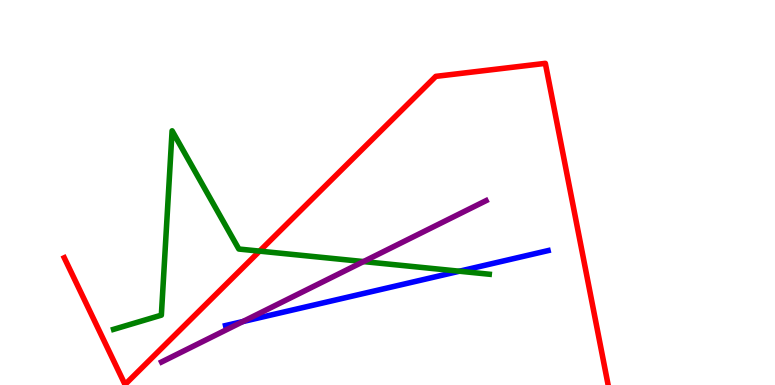[{'lines': ['blue', 'red'], 'intersections': []}, {'lines': ['green', 'red'], 'intersections': [{'x': 3.35, 'y': 3.48}]}, {'lines': ['purple', 'red'], 'intersections': []}, {'lines': ['blue', 'green'], 'intersections': [{'x': 5.93, 'y': 2.96}]}, {'lines': ['blue', 'purple'], 'intersections': [{'x': 3.13, 'y': 1.65}]}, {'lines': ['green', 'purple'], 'intersections': [{'x': 4.69, 'y': 3.21}]}]